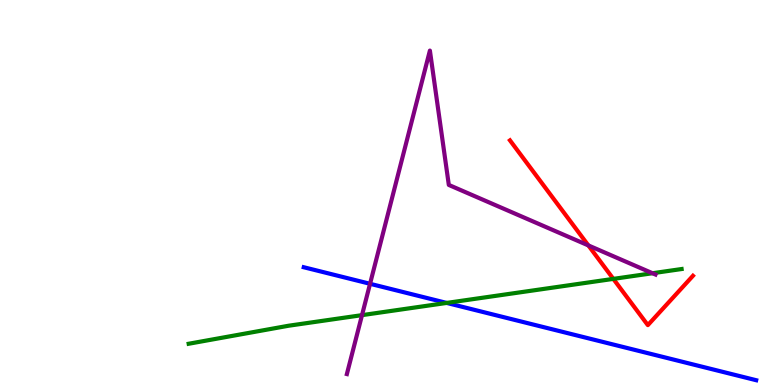[{'lines': ['blue', 'red'], 'intersections': []}, {'lines': ['green', 'red'], 'intersections': [{'x': 7.91, 'y': 2.76}]}, {'lines': ['purple', 'red'], 'intersections': [{'x': 7.59, 'y': 3.63}]}, {'lines': ['blue', 'green'], 'intersections': [{'x': 5.76, 'y': 2.13}]}, {'lines': ['blue', 'purple'], 'intersections': [{'x': 4.77, 'y': 2.63}]}, {'lines': ['green', 'purple'], 'intersections': [{'x': 4.67, 'y': 1.81}, {'x': 8.42, 'y': 2.9}]}]